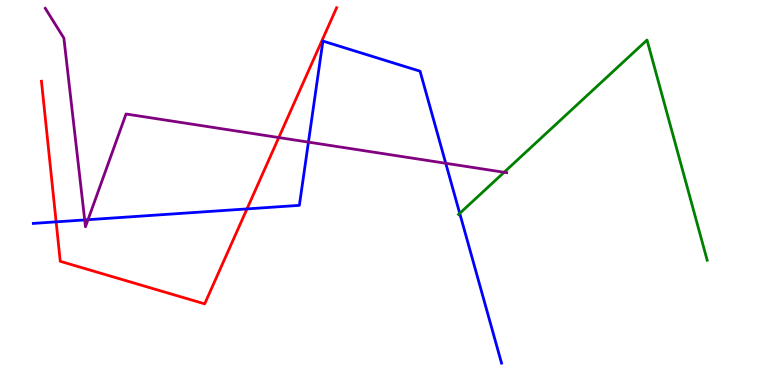[{'lines': ['blue', 'red'], 'intersections': [{'x': 0.724, 'y': 4.24}, {'x': 3.19, 'y': 4.57}]}, {'lines': ['green', 'red'], 'intersections': []}, {'lines': ['purple', 'red'], 'intersections': [{'x': 3.6, 'y': 6.43}]}, {'lines': ['blue', 'green'], 'intersections': [{'x': 5.93, 'y': 4.46}]}, {'lines': ['blue', 'purple'], 'intersections': [{'x': 1.09, 'y': 4.29}, {'x': 1.14, 'y': 4.29}, {'x': 3.98, 'y': 6.31}, {'x': 5.75, 'y': 5.76}]}, {'lines': ['green', 'purple'], 'intersections': [{'x': 6.5, 'y': 5.53}]}]